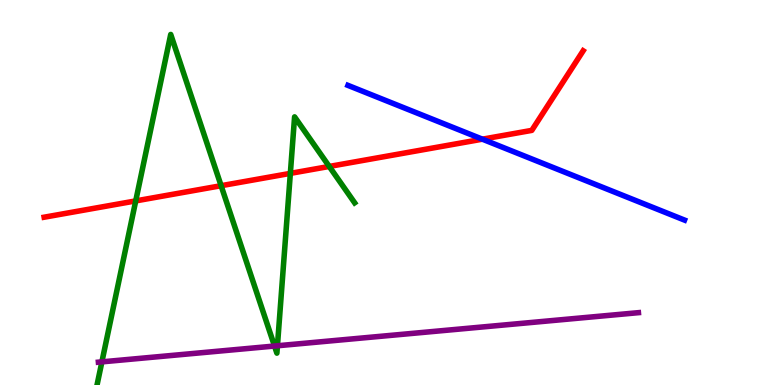[{'lines': ['blue', 'red'], 'intersections': [{'x': 6.22, 'y': 6.38}]}, {'lines': ['green', 'red'], 'intersections': [{'x': 1.75, 'y': 4.78}, {'x': 2.85, 'y': 5.18}, {'x': 3.75, 'y': 5.5}, {'x': 4.25, 'y': 5.68}]}, {'lines': ['purple', 'red'], 'intersections': []}, {'lines': ['blue', 'green'], 'intersections': []}, {'lines': ['blue', 'purple'], 'intersections': []}, {'lines': ['green', 'purple'], 'intersections': [{'x': 1.31, 'y': 0.601}, {'x': 3.54, 'y': 1.01}, {'x': 3.58, 'y': 1.02}]}]